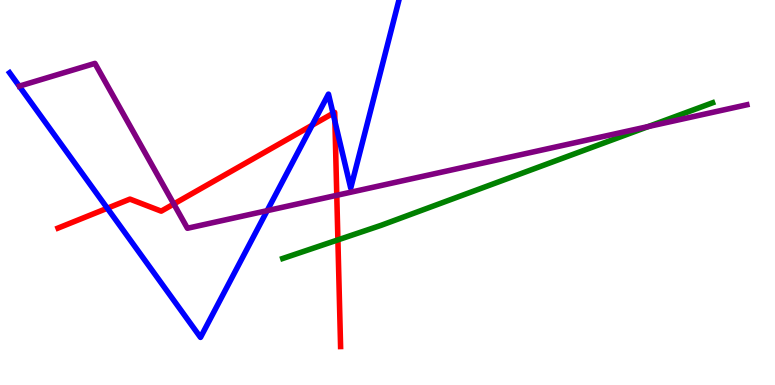[{'lines': ['blue', 'red'], 'intersections': [{'x': 1.38, 'y': 4.59}, {'x': 4.03, 'y': 6.75}, {'x': 4.3, 'y': 7.06}, {'x': 4.32, 'y': 6.85}]}, {'lines': ['green', 'red'], 'intersections': [{'x': 4.36, 'y': 3.77}]}, {'lines': ['purple', 'red'], 'intersections': [{'x': 2.24, 'y': 4.7}, {'x': 4.35, 'y': 4.93}]}, {'lines': ['blue', 'green'], 'intersections': []}, {'lines': ['blue', 'purple'], 'intersections': [{'x': 3.45, 'y': 4.53}]}, {'lines': ['green', 'purple'], 'intersections': [{'x': 8.37, 'y': 6.71}]}]